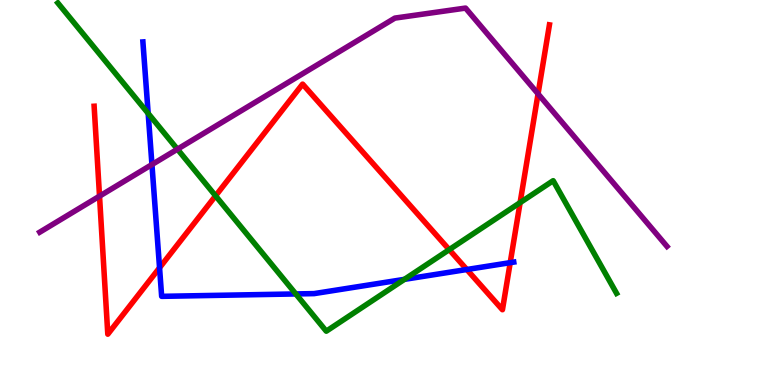[{'lines': ['blue', 'red'], 'intersections': [{'x': 2.06, 'y': 3.05}, {'x': 6.02, 'y': 3.0}, {'x': 6.58, 'y': 3.18}]}, {'lines': ['green', 'red'], 'intersections': [{'x': 2.78, 'y': 4.91}, {'x': 5.8, 'y': 3.52}, {'x': 6.71, 'y': 4.74}]}, {'lines': ['purple', 'red'], 'intersections': [{'x': 1.28, 'y': 4.91}, {'x': 6.94, 'y': 7.56}]}, {'lines': ['blue', 'green'], 'intersections': [{'x': 1.91, 'y': 7.05}, {'x': 3.82, 'y': 2.37}, {'x': 5.22, 'y': 2.74}]}, {'lines': ['blue', 'purple'], 'intersections': [{'x': 1.96, 'y': 5.73}]}, {'lines': ['green', 'purple'], 'intersections': [{'x': 2.29, 'y': 6.13}]}]